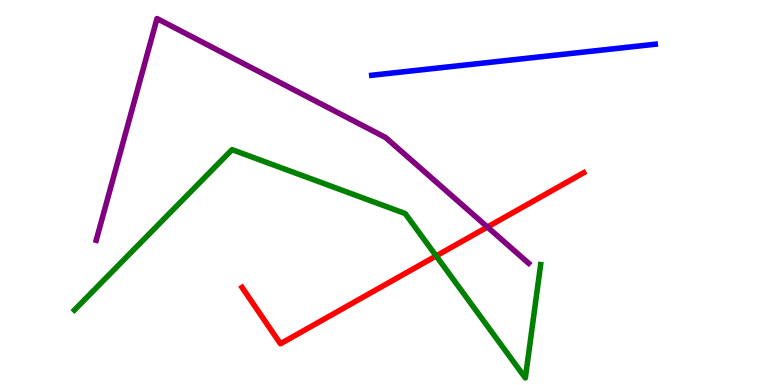[{'lines': ['blue', 'red'], 'intersections': []}, {'lines': ['green', 'red'], 'intersections': [{'x': 5.63, 'y': 3.35}]}, {'lines': ['purple', 'red'], 'intersections': [{'x': 6.29, 'y': 4.1}]}, {'lines': ['blue', 'green'], 'intersections': []}, {'lines': ['blue', 'purple'], 'intersections': []}, {'lines': ['green', 'purple'], 'intersections': []}]